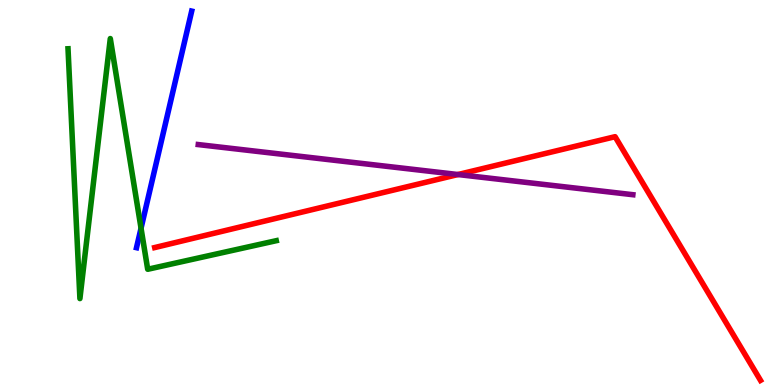[{'lines': ['blue', 'red'], 'intersections': []}, {'lines': ['green', 'red'], 'intersections': []}, {'lines': ['purple', 'red'], 'intersections': [{'x': 5.91, 'y': 5.47}]}, {'lines': ['blue', 'green'], 'intersections': [{'x': 1.82, 'y': 4.07}]}, {'lines': ['blue', 'purple'], 'intersections': []}, {'lines': ['green', 'purple'], 'intersections': []}]